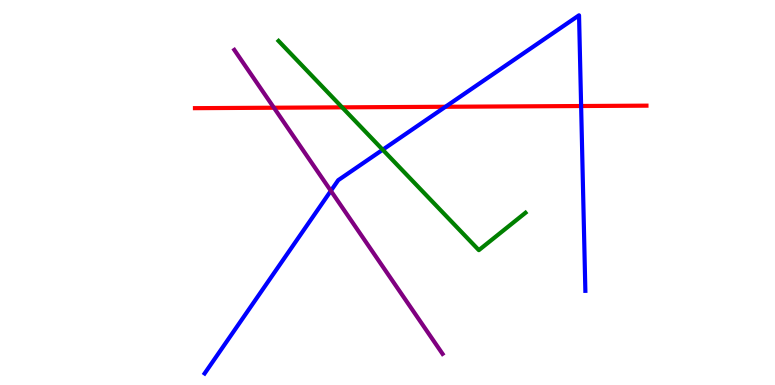[{'lines': ['blue', 'red'], 'intersections': [{'x': 5.75, 'y': 7.23}, {'x': 7.5, 'y': 7.25}]}, {'lines': ['green', 'red'], 'intersections': [{'x': 4.41, 'y': 7.21}]}, {'lines': ['purple', 'red'], 'intersections': [{'x': 3.53, 'y': 7.2}]}, {'lines': ['blue', 'green'], 'intersections': [{'x': 4.94, 'y': 6.11}]}, {'lines': ['blue', 'purple'], 'intersections': [{'x': 4.27, 'y': 5.04}]}, {'lines': ['green', 'purple'], 'intersections': []}]